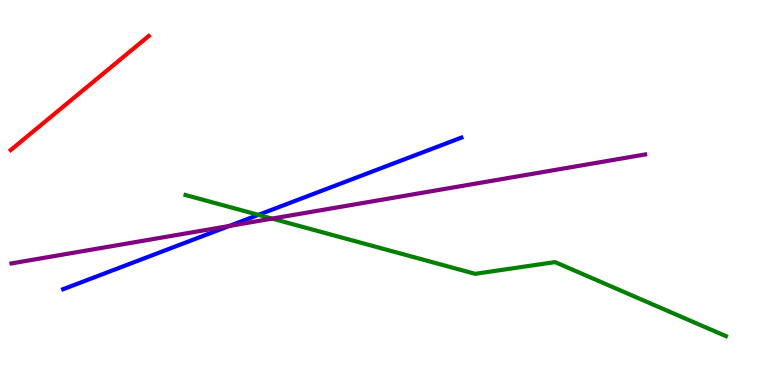[{'lines': ['blue', 'red'], 'intersections': []}, {'lines': ['green', 'red'], 'intersections': []}, {'lines': ['purple', 'red'], 'intersections': []}, {'lines': ['blue', 'green'], 'intersections': [{'x': 3.33, 'y': 4.42}]}, {'lines': ['blue', 'purple'], 'intersections': [{'x': 2.96, 'y': 4.13}]}, {'lines': ['green', 'purple'], 'intersections': [{'x': 3.51, 'y': 4.32}]}]